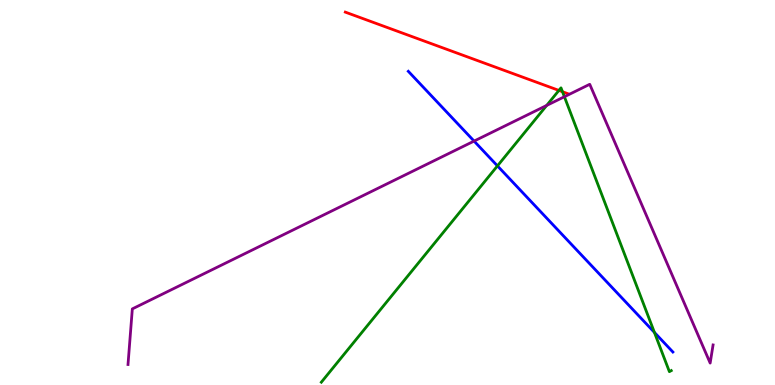[{'lines': ['blue', 'red'], 'intersections': []}, {'lines': ['green', 'red'], 'intersections': [{'x': 7.21, 'y': 7.65}, {'x': 7.26, 'y': 7.62}]}, {'lines': ['purple', 'red'], 'intersections': []}, {'lines': ['blue', 'green'], 'intersections': [{'x': 6.42, 'y': 5.69}, {'x': 8.44, 'y': 1.37}]}, {'lines': ['blue', 'purple'], 'intersections': [{'x': 6.12, 'y': 6.34}]}, {'lines': ['green', 'purple'], 'intersections': [{'x': 7.05, 'y': 7.26}, {'x': 7.28, 'y': 7.49}]}]